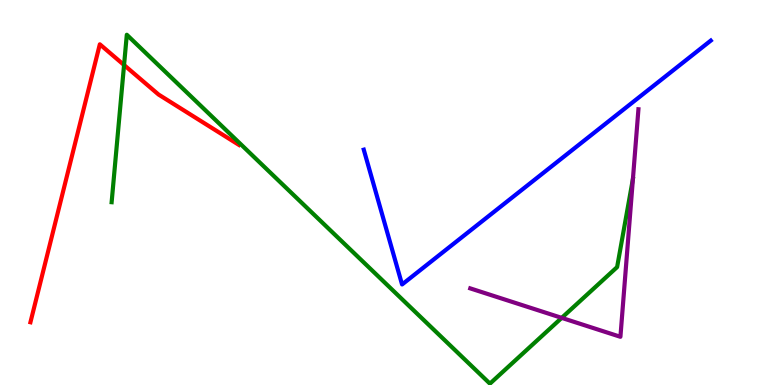[{'lines': ['blue', 'red'], 'intersections': []}, {'lines': ['green', 'red'], 'intersections': [{'x': 1.6, 'y': 8.31}]}, {'lines': ['purple', 'red'], 'intersections': []}, {'lines': ['blue', 'green'], 'intersections': []}, {'lines': ['blue', 'purple'], 'intersections': []}, {'lines': ['green', 'purple'], 'intersections': [{'x': 7.25, 'y': 1.74}, {'x': 8.17, 'y': 5.35}]}]